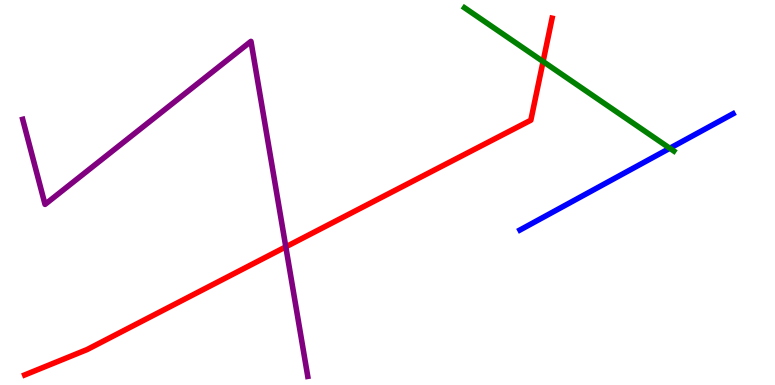[{'lines': ['blue', 'red'], 'intersections': []}, {'lines': ['green', 'red'], 'intersections': [{'x': 7.01, 'y': 8.4}]}, {'lines': ['purple', 'red'], 'intersections': [{'x': 3.69, 'y': 3.59}]}, {'lines': ['blue', 'green'], 'intersections': [{'x': 8.64, 'y': 6.15}]}, {'lines': ['blue', 'purple'], 'intersections': []}, {'lines': ['green', 'purple'], 'intersections': []}]